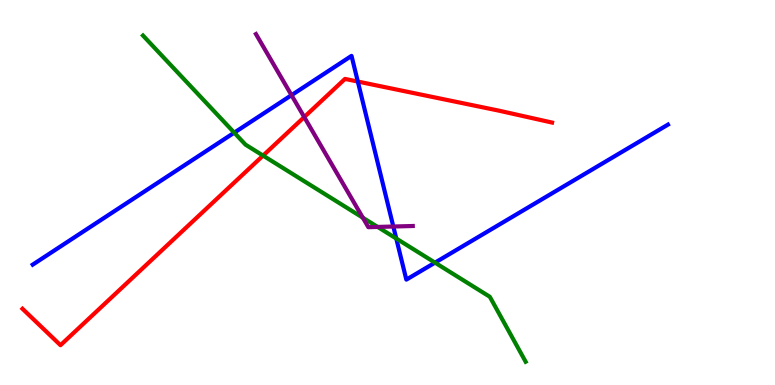[{'lines': ['blue', 'red'], 'intersections': [{'x': 4.62, 'y': 7.88}]}, {'lines': ['green', 'red'], 'intersections': [{'x': 3.39, 'y': 5.96}]}, {'lines': ['purple', 'red'], 'intersections': [{'x': 3.93, 'y': 6.96}]}, {'lines': ['blue', 'green'], 'intersections': [{'x': 3.02, 'y': 6.55}, {'x': 5.11, 'y': 3.8}, {'x': 5.61, 'y': 3.18}]}, {'lines': ['blue', 'purple'], 'intersections': [{'x': 3.76, 'y': 7.53}, {'x': 5.08, 'y': 4.12}]}, {'lines': ['green', 'purple'], 'intersections': [{'x': 4.68, 'y': 4.35}, {'x': 4.87, 'y': 4.11}]}]